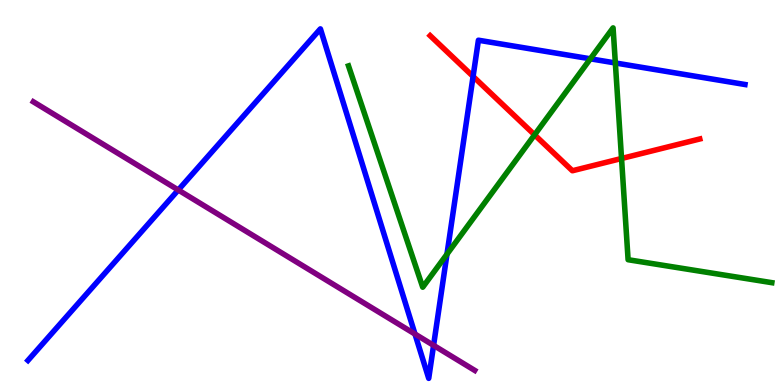[{'lines': ['blue', 'red'], 'intersections': [{'x': 6.1, 'y': 8.01}]}, {'lines': ['green', 'red'], 'intersections': [{'x': 6.9, 'y': 6.5}, {'x': 8.02, 'y': 5.88}]}, {'lines': ['purple', 'red'], 'intersections': []}, {'lines': ['blue', 'green'], 'intersections': [{'x': 5.77, 'y': 3.4}, {'x': 7.62, 'y': 8.47}, {'x': 7.94, 'y': 8.36}]}, {'lines': ['blue', 'purple'], 'intersections': [{'x': 2.3, 'y': 5.07}, {'x': 5.35, 'y': 1.32}, {'x': 5.59, 'y': 1.03}]}, {'lines': ['green', 'purple'], 'intersections': []}]